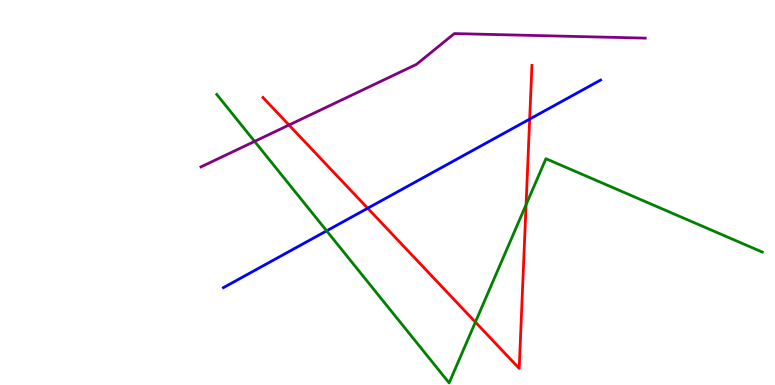[{'lines': ['blue', 'red'], 'intersections': [{'x': 4.74, 'y': 4.59}, {'x': 6.83, 'y': 6.91}]}, {'lines': ['green', 'red'], 'intersections': [{'x': 6.13, 'y': 1.63}, {'x': 6.79, 'y': 4.68}]}, {'lines': ['purple', 'red'], 'intersections': [{'x': 3.73, 'y': 6.75}]}, {'lines': ['blue', 'green'], 'intersections': [{'x': 4.21, 'y': 4.0}]}, {'lines': ['blue', 'purple'], 'intersections': []}, {'lines': ['green', 'purple'], 'intersections': [{'x': 3.28, 'y': 6.33}]}]